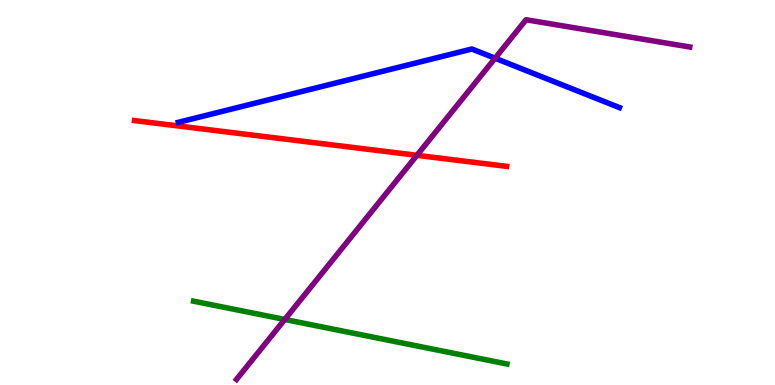[{'lines': ['blue', 'red'], 'intersections': []}, {'lines': ['green', 'red'], 'intersections': []}, {'lines': ['purple', 'red'], 'intersections': [{'x': 5.38, 'y': 5.97}]}, {'lines': ['blue', 'green'], 'intersections': []}, {'lines': ['blue', 'purple'], 'intersections': [{'x': 6.39, 'y': 8.49}]}, {'lines': ['green', 'purple'], 'intersections': [{'x': 3.67, 'y': 1.7}]}]